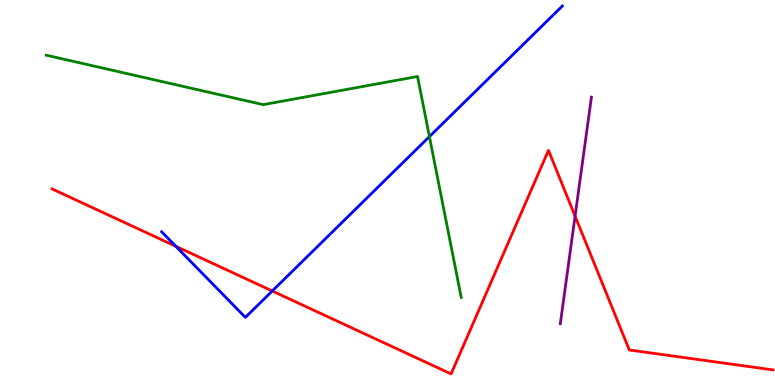[{'lines': ['blue', 'red'], 'intersections': [{'x': 2.27, 'y': 3.6}, {'x': 3.51, 'y': 2.44}]}, {'lines': ['green', 'red'], 'intersections': []}, {'lines': ['purple', 'red'], 'intersections': [{'x': 7.42, 'y': 4.39}]}, {'lines': ['blue', 'green'], 'intersections': [{'x': 5.54, 'y': 6.45}]}, {'lines': ['blue', 'purple'], 'intersections': []}, {'lines': ['green', 'purple'], 'intersections': []}]